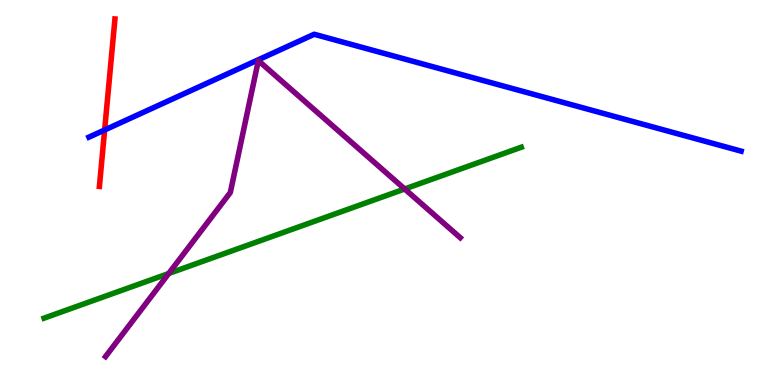[{'lines': ['blue', 'red'], 'intersections': [{'x': 1.35, 'y': 6.62}]}, {'lines': ['green', 'red'], 'intersections': []}, {'lines': ['purple', 'red'], 'intersections': []}, {'lines': ['blue', 'green'], 'intersections': []}, {'lines': ['blue', 'purple'], 'intersections': []}, {'lines': ['green', 'purple'], 'intersections': [{'x': 2.18, 'y': 2.9}, {'x': 5.22, 'y': 5.09}]}]